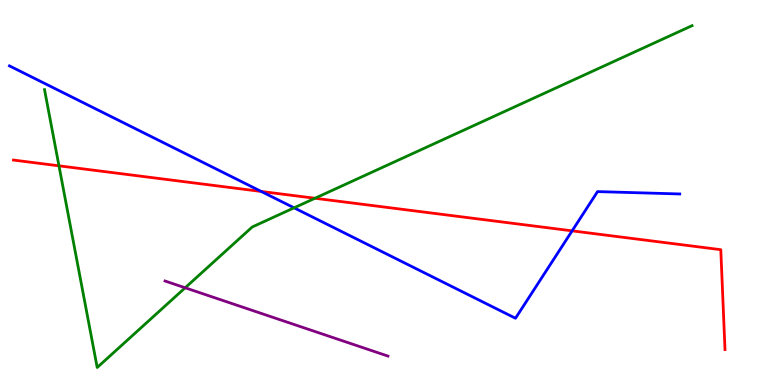[{'lines': ['blue', 'red'], 'intersections': [{'x': 3.37, 'y': 5.03}, {'x': 7.38, 'y': 4.0}]}, {'lines': ['green', 'red'], 'intersections': [{'x': 0.761, 'y': 5.69}, {'x': 4.06, 'y': 4.85}]}, {'lines': ['purple', 'red'], 'intersections': []}, {'lines': ['blue', 'green'], 'intersections': [{'x': 3.79, 'y': 4.6}]}, {'lines': ['blue', 'purple'], 'intersections': []}, {'lines': ['green', 'purple'], 'intersections': [{'x': 2.39, 'y': 2.53}]}]